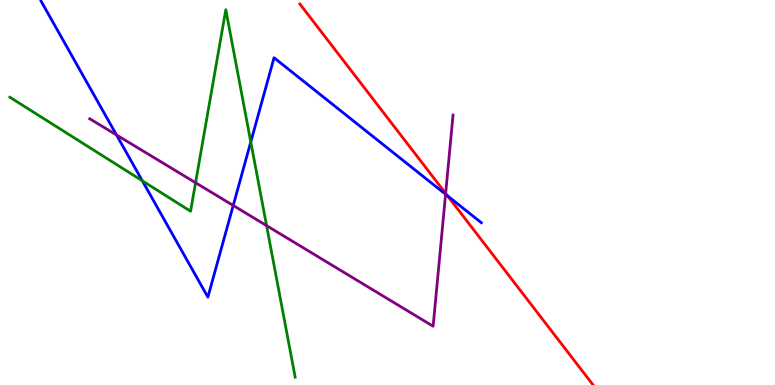[{'lines': ['blue', 'red'], 'intersections': [{'x': 5.77, 'y': 4.91}]}, {'lines': ['green', 'red'], 'intersections': []}, {'lines': ['purple', 'red'], 'intersections': [{'x': 5.75, 'y': 4.98}]}, {'lines': ['blue', 'green'], 'intersections': [{'x': 1.84, 'y': 5.3}, {'x': 3.24, 'y': 6.31}]}, {'lines': ['blue', 'purple'], 'intersections': [{'x': 1.5, 'y': 6.49}, {'x': 3.01, 'y': 4.66}, {'x': 5.75, 'y': 4.95}]}, {'lines': ['green', 'purple'], 'intersections': [{'x': 2.52, 'y': 5.25}, {'x': 3.44, 'y': 4.14}]}]